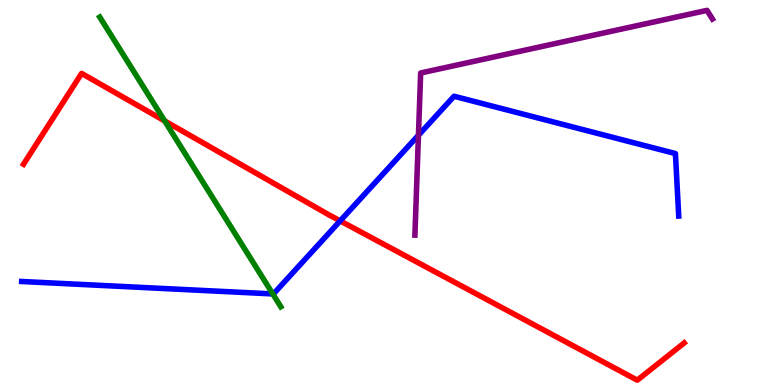[{'lines': ['blue', 'red'], 'intersections': [{'x': 4.39, 'y': 4.26}]}, {'lines': ['green', 'red'], 'intersections': [{'x': 2.12, 'y': 6.86}]}, {'lines': ['purple', 'red'], 'intersections': []}, {'lines': ['blue', 'green'], 'intersections': [{'x': 3.52, 'y': 2.37}]}, {'lines': ['blue', 'purple'], 'intersections': [{'x': 5.4, 'y': 6.49}]}, {'lines': ['green', 'purple'], 'intersections': []}]